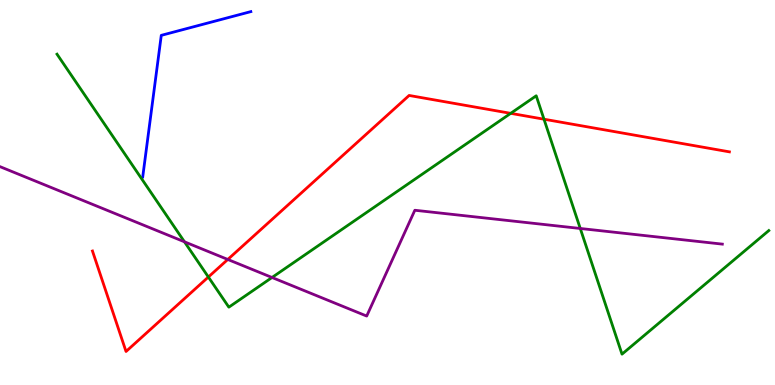[{'lines': ['blue', 'red'], 'intersections': []}, {'lines': ['green', 'red'], 'intersections': [{'x': 2.69, 'y': 2.8}, {'x': 6.59, 'y': 7.06}, {'x': 7.02, 'y': 6.9}]}, {'lines': ['purple', 'red'], 'intersections': [{'x': 2.94, 'y': 3.26}]}, {'lines': ['blue', 'green'], 'intersections': []}, {'lines': ['blue', 'purple'], 'intersections': []}, {'lines': ['green', 'purple'], 'intersections': [{'x': 2.38, 'y': 3.72}, {'x': 3.51, 'y': 2.79}, {'x': 7.49, 'y': 4.07}]}]